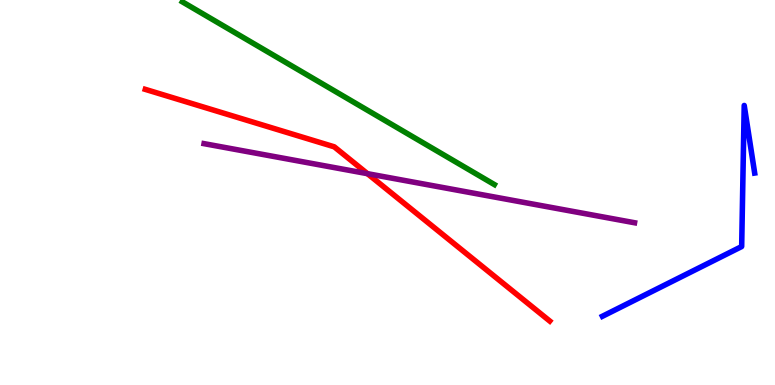[{'lines': ['blue', 'red'], 'intersections': []}, {'lines': ['green', 'red'], 'intersections': []}, {'lines': ['purple', 'red'], 'intersections': [{'x': 4.74, 'y': 5.49}]}, {'lines': ['blue', 'green'], 'intersections': []}, {'lines': ['blue', 'purple'], 'intersections': []}, {'lines': ['green', 'purple'], 'intersections': []}]